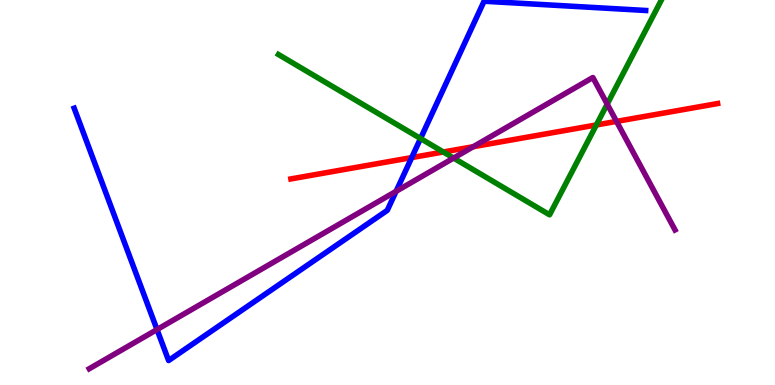[{'lines': ['blue', 'red'], 'intersections': [{'x': 5.31, 'y': 5.91}]}, {'lines': ['green', 'red'], 'intersections': [{'x': 5.72, 'y': 6.05}, {'x': 7.69, 'y': 6.75}]}, {'lines': ['purple', 'red'], 'intersections': [{'x': 6.11, 'y': 6.19}, {'x': 7.96, 'y': 6.85}]}, {'lines': ['blue', 'green'], 'intersections': [{'x': 5.43, 'y': 6.4}]}, {'lines': ['blue', 'purple'], 'intersections': [{'x': 2.03, 'y': 1.44}, {'x': 5.11, 'y': 5.03}]}, {'lines': ['green', 'purple'], 'intersections': [{'x': 5.85, 'y': 5.89}, {'x': 7.83, 'y': 7.3}]}]